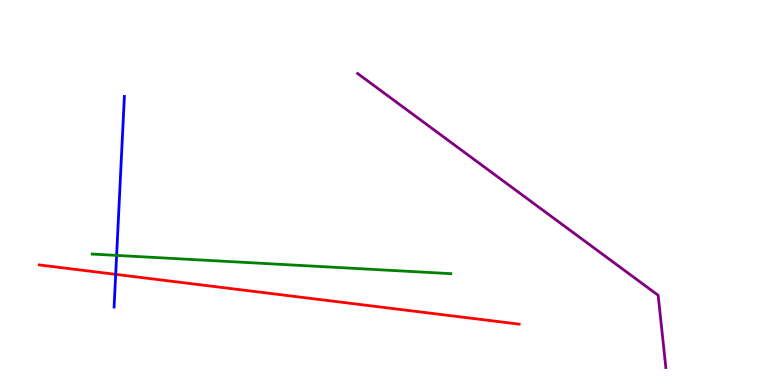[{'lines': ['blue', 'red'], 'intersections': [{'x': 1.49, 'y': 2.87}]}, {'lines': ['green', 'red'], 'intersections': []}, {'lines': ['purple', 'red'], 'intersections': []}, {'lines': ['blue', 'green'], 'intersections': [{'x': 1.5, 'y': 3.37}]}, {'lines': ['blue', 'purple'], 'intersections': []}, {'lines': ['green', 'purple'], 'intersections': []}]